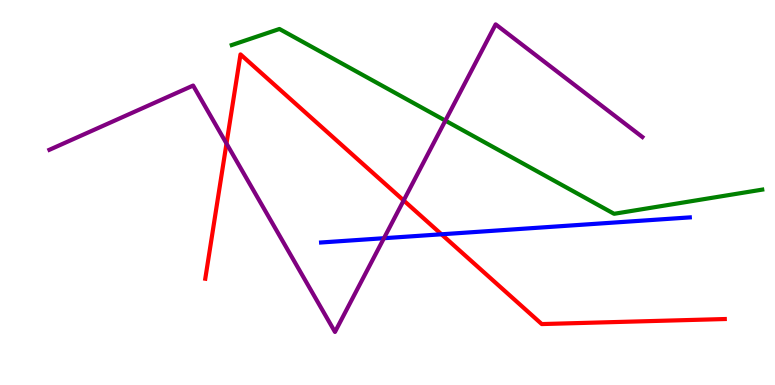[{'lines': ['blue', 'red'], 'intersections': [{'x': 5.7, 'y': 3.91}]}, {'lines': ['green', 'red'], 'intersections': []}, {'lines': ['purple', 'red'], 'intersections': [{'x': 2.92, 'y': 6.27}, {'x': 5.21, 'y': 4.79}]}, {'lines': ['blue', 'green'], 'intersections': []}, {'lines': ['blue', 'purple'], 'intersections': [{'x': 4.95, 'y': 3.81}]}, {'lines': ['green', 'purple'], 'intersections': [{'x': 5.75, 'y': 6.87}]}]